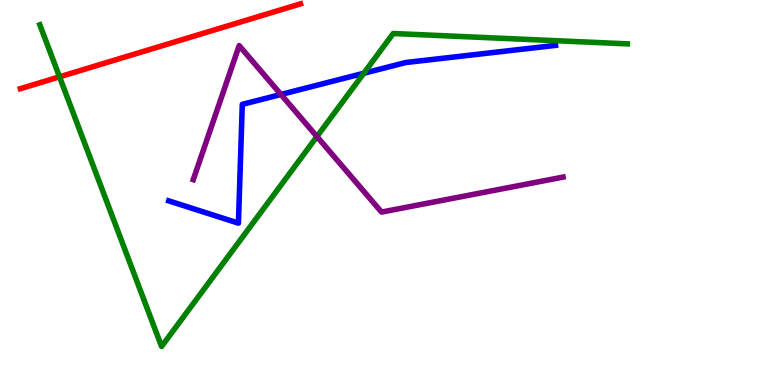[{'lines': ['blue', 'red'], 'intersections': []}, {'lines': ['green', 'red'], 'intersections': [{'x': 0.768, 'y': 8.0}]}, {'lines': ['purple', 'red'], 'intersections': []}, {'lines': ['blue', 'green'], 'intersections': [{'x': 4.69, 'y': 8.1}]}, {'lines': ['blue', 'purple'], 'intersections': [{'x': 3.63, 'y': 7.55}]}, {'lines': ['green', 'purple'], 'intersections': [{'x': 4.09, 'y': 6.45}]}]